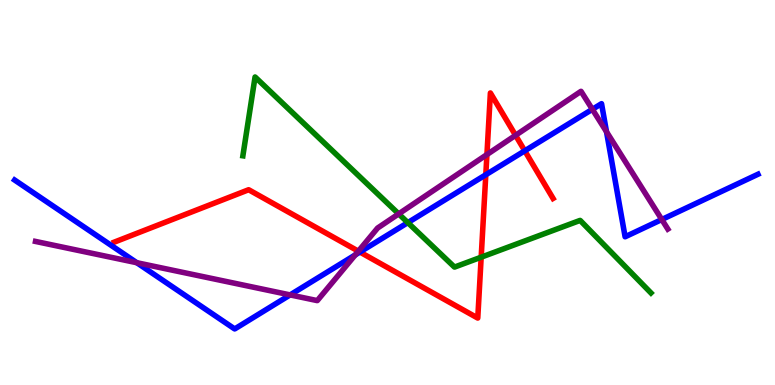[{'lines': ['blue', 'red'], 'intersections': [{'x': 4.64, 'y': 3.45}, {'x': 6.27, 'y': 5.46}, {'x': 6.77, 'y': 6.08}]}, {'lines': ['green', 'red'], 'intersections': [{'x': 6.21, 'y': 3.32}]}, {'lines': ['purple', 'red'], 'intersections': [{'x': 4.62, 'y': 3.48}, {'x': 6.28, 'y': 5.99}, {'x': 6.65, 'y': 6.49}]}, {'lines': ['blue', 'green'], 'intersections': [{'x': 5.26, 'y': 4.22}]}, {'lines': ['blue', 'purple'], 'intersections': [{'x': 1.77, 'y': 3.18}, {'x': 3.74, 'y': 2.34}, {'x': 4.58, 'y': 3.38}, {'x': 7.64, 'y': 7.16}, {'x': 7.83, 'y': 6.58}, {'x': 8.54, 'y': 4.3}]}, {'lines': ['green', 'purple'], 'intersections': [{'x': 5.14, 'y': 4.44}]}]